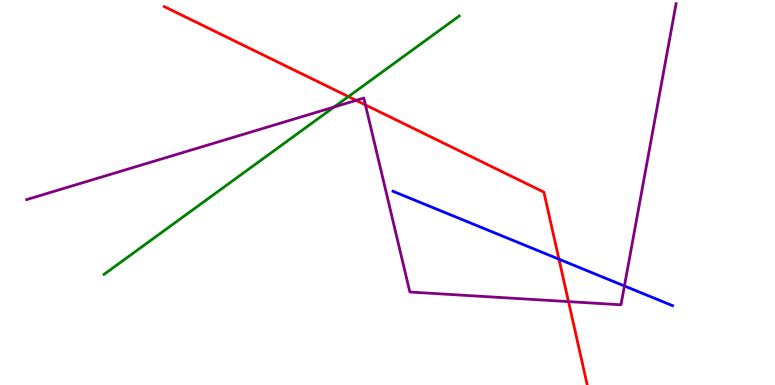[{'lines': ['blue', 'red'], 'intersections': [{'x': 7.21, 'y': 3.27}]}, {'lines': ['green', 'red'], 'intersections': [{'x': 4.5, 'y': 7.49}]}, {'lines': ['purple', 'red'], 'intersections': [{'x': 4.6, 'y': 7.39}, {'x': 4.72, 'y': 7.27}, {'x': 7.34, 'y': 2.17}]}, {'lines': ['blue', 'green'], 'intersections': []}, {'lines': ['blue', 'purple'], 'intersections': [{'x': 8.06, 'y': 2.57}]}, {'lines': ['green', 'purple'], 'intersections': [{'x': 4.31, 'y': 7.22}]}]